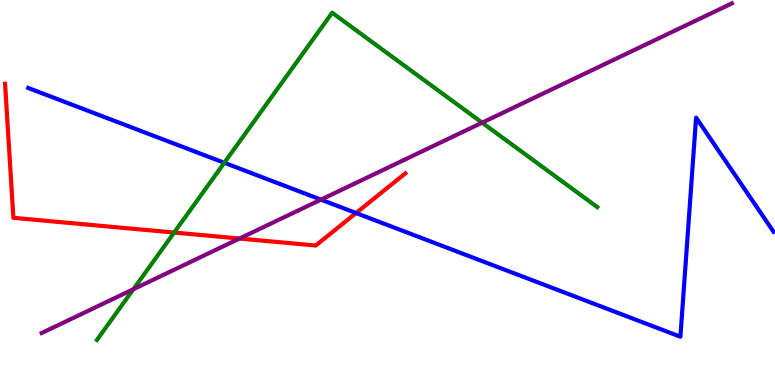[{'lines': ['blue', 'red'], 'intersections': [{'x': 4.59, 'y': 4.47}]}, {'lines': ['green', 'red'], 'intersections': [{'x': 2.25, 'y': 3.96}]}, {'lines': ['purple', 'red'], 'intersections': [{'x': 3.09, 'y': 3.8}]}, {'lines': ['blue', 'green'], 'intersections': [{'x': 2.89, 'y': 5.77}]}, {'lines': ['blue', 'purple'], 'intersections': [{'x': 4.14, 'y': 4.81}]}, {'lines': ['green', 'purple'], 'intersections': [{'x': 1.72, 'y': 2.49}, {'x': 6.22, 'y': 6.81}]}]